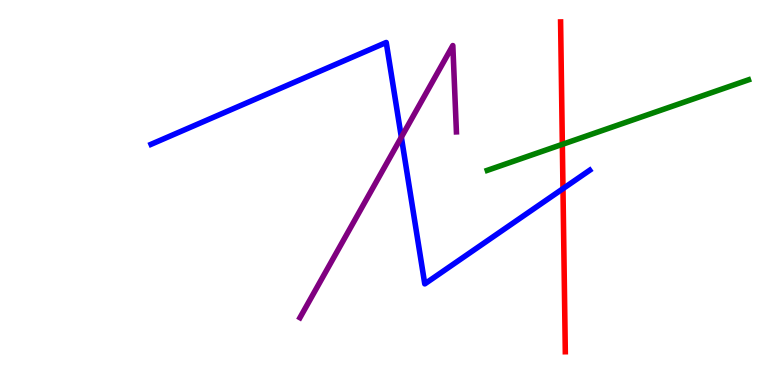[{'lines': ['blue', 'red'], 'intersections': [{'x': 7.26, 'y': 5.1}]}, {'lines': ['green', 'red'], 'intersections': [{'x': 7.26, 'y': 6.25}]}, {'lines': ['purple', 'red'], 'intersections': []}, {'lines': ['blue', 'green'], 'intersections': []}, {'lines': ['blue', 'purple'], 'intersections': [{'x': 5.18, 'y': 6.44}]}, {'lines': ['green', 'purple'], 'intersections': []}]